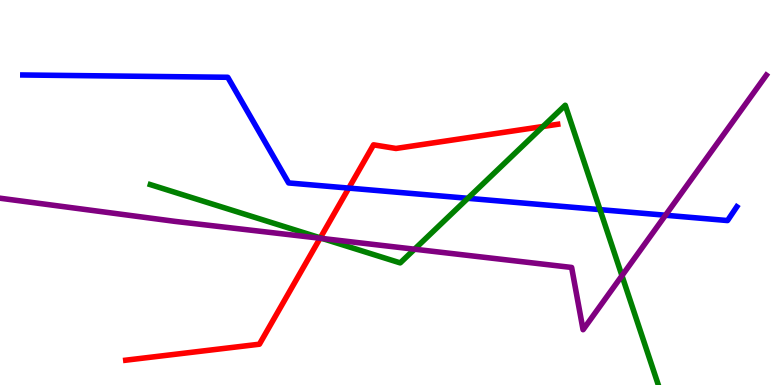[{'lines': ['blue', 'red'], 'intersections': [{'x': 4.5, 'y': 5.11}]}, {'lines': ['green', 'red'], 'intersections': [{'x': 4.13, 'y': 3.82}, {'x': 7.01, 'y': 6.71}]}, {'lines': ['purple', 'red'], 'intersections': [{'x': 4.13, 'y': 3.81}]}, {'lines': ['blue', 'green'], 'intersections': [{'x': 6.04, 'y': 4.85}, {'x': 7.74, 'y': 4.56}]}, {'lines': ['blue', 'purple'], 'intersections': [{'x': 8.59, 'y': 4.41}]}, {'lines': ['green', 'purple'], 'intersections': [{'x': 4.16, 'y': 3.81}, {'x': 5.35, 'y': 3.53}, {'x': 8.03, 'y': 2.84}]}]